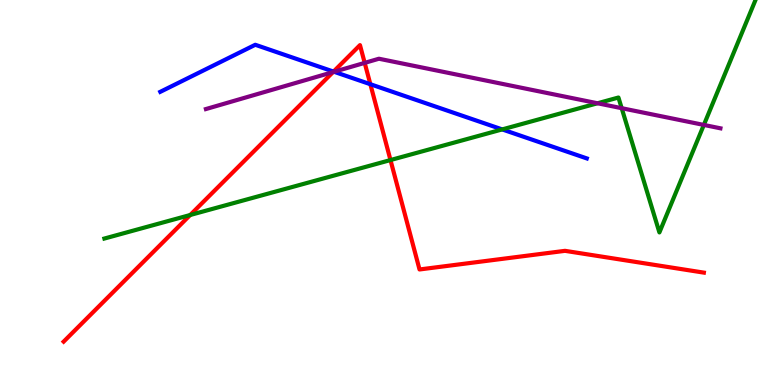[{'lines': ['blue', 'red'], 'intersections': [{'x': 4.3, 'y': 8.14}, {'x': 4.78, 'y': 7.81}]}, {'lines': ['green', 'red'], 'intersections': [{'x': 2.45, 'y': 4.42}, {'x': 5.04, 'y': 5.84}]}, {'lines': ['purple', 'red'], 'intersections': [{'x': 4.3, 'y': 8.13}, {'x': 4.71, 'y': 8.37}]}, {'lines': ['blue', 'green'], 'intersections': [{'x': 6.48, 'y': 6.64}]}, {'lines': ['blue', 'purple'], 'intersections': [{'x': 4.31, 'y': 8.14}]}, {'lines': ['green', 'purple'], 'intersections': [{'x': 7.71, 'y': 7.32}, {'x': 8.02, 'y': 7.19}, {'x': 9.08, 'y': 6.76}]}]